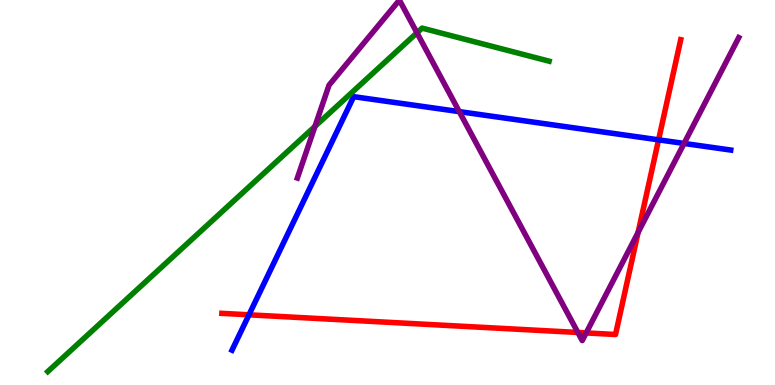[{'lines': ['blue', 'red'], 'intersections': [{'x': 3.21, 'y': 1.82}, {'x': 8.5, 'y': 6.37}]}, {'lines': ['green', 'red'], 'intersections': []}, {'lines': ['purple', 'red'], 'intersections': [{'x': 7.46, 'y': 1.36}, {'x': 7.56, 'y': 1.35}, {'x': 8.23, 'y': 3.96}]}, {'lines': ['blue', 'green'], 'intersections': []}, {'lines': ['blue', 'purple'], 'intersections': [{'x': 5.93, 'y': 7.1}, {'x': 8.83, 'y': 6.27}]}, {'lines': ['green', 'purple'], 'intersections': [{'x': 4.06, 'y': 6.72}, {'x': 5.38, 'y': 9.15}]}]